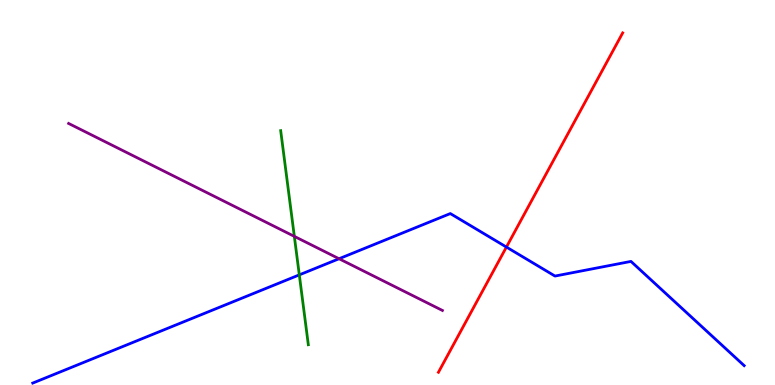[{'lines': ['blue', 'red'], 'intersections': [{'x': 6.53, 'y': 3.58}]}, {'lines': ['green', 'red'], 'intersections': []}, {'lines': ['purple', 'red'], 'intersections': []}, {'lines': ['blue', 'green'], 'intersections': [{'x': 3.86, 'y': 2.86}]}, {'lines': ['blue', 'purple'], 'intersections': [{'x': 4.37, 'y': 3.28}]}, {'lines': ['green', 'purple'], 'intersections': [{'x': 3.8, 'y': 3.86}]}]